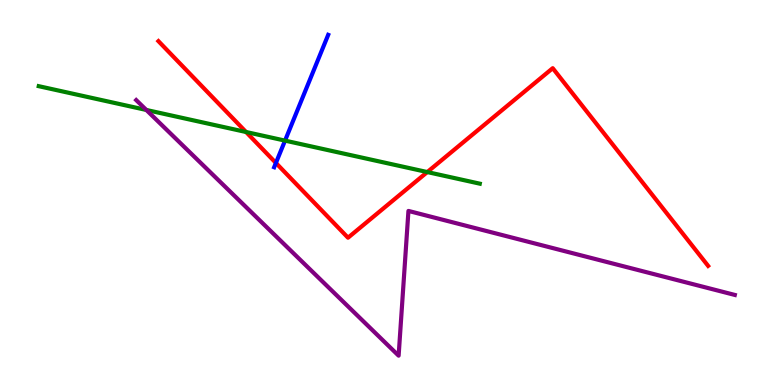[{'lines': ['blue', 'red'], 'intersections': [{'x': 3.56, 'y': 5.77}]}, {'lines': ['green', 'red'], 'intersections': [{'x': 3.17, 'y': 6.57}, {'x': 5.51, 'y': 5.53}]}, {'lines': ['purple', 'red'], 'intersections': []}, {'lines': ['blue', 'green'], 'intersections': [{'x': 3.68, 'y': 6.35}]}, {'lines': ['blue', 'purple'], 'intersections': []}, {'lines': ['green', 'purple'], 'intersections': [{'x': 1.89, 'y': 7.14}]}]